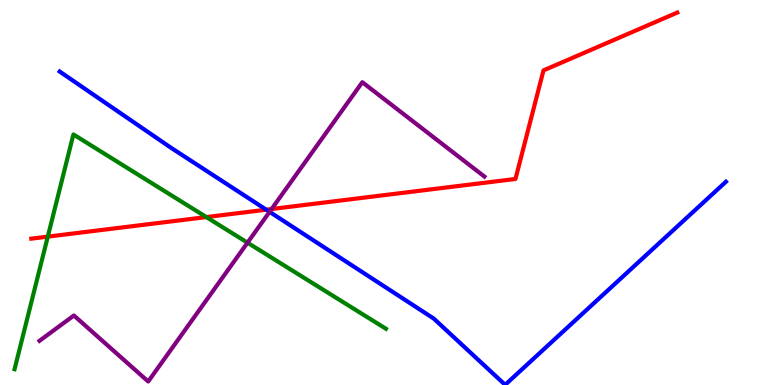[{'lines': ['blue', 'red'], 'intersections': [{'x': 3.44, 'y': 4.55}]}, {'lines': ['green', 'red'], 'intersections': [{'x': 0.617, 'y': 3.85}, {'x': 2.66, 'y': 4.36}]}, {'lines': ['purple', 'red'], 'intersections': [{'x': 3.5, 'y': 4.57}]}, {'lines': ['blue', 'green'], 'intersections': []}, {'lines': ['blue', 'purple'], 'intersections': [{'x': 3.48, 'y': 4.5}]}, {'lines': ['green', 'purple'], 'intersections': [{'x': 3.19, 'y': 3.7}]}]